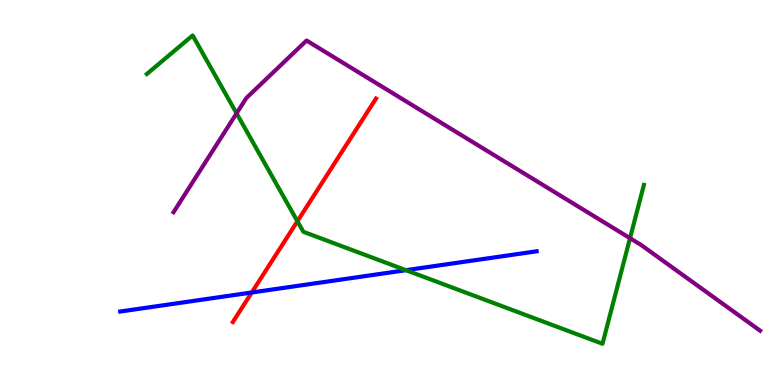[{'lines': ['blue', 'red'], 'intersections': [{'x': 3.25, 'y': 2.4}]}, {'lines': ['green', 'red'], 'intersections': [{'x': 3.84, 'y': 4.25}]}, {'lines': ['purple', 'red'], 'intersections': []}, {'lines': ['blue', 'green'], 'intersections': [{'x': 5.24, 'y': 2.98}]}, {'lines': ['blue', 'purple'], 'intersections': []}, {'lines': ['green', 'purple'], 'intersections': [{'x': 3.05, 'y': 7.06}, {'x': 8.13, 'y': 3.81}]}]